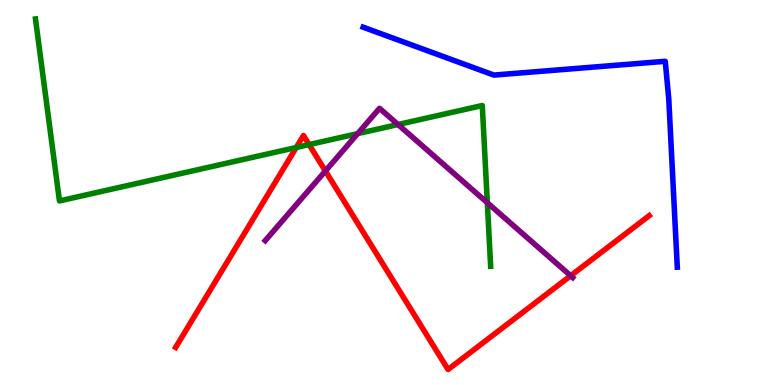[{'lines': ['blue', 'red'], 'intersections': []}, {'lines': ['green', 'red'], 'intersections': [{'x': 3.82, 'y': 6.17}, {'x': 3.99, 'y': 6.24}]}, {'lines': ['purple', 'red'], 'intersections': [{'x': 4.2, 'y': 5.56}, {'x': 7.36, 'y': 2.84}]}, {'lines': ['blue', 'green'], 'intersections': []}, {'lines': ['blue', 'purple'], 'intersections': []}, {'lines': ['green', 'purple'], 'intersections': [{'x': 4.61, 'y': 6.53}, {'x': 5.14, 'y': 6.77}, {'x': 6.29, 'y': 4.73}]}]